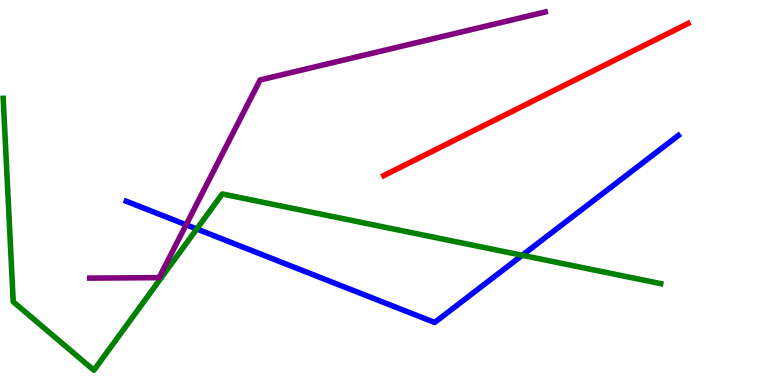[{'lines': ['blue', 'red'], 'intersections': []}, {'lines': ['green', 'red'], 'intersections': []}, {'lines': ['purple', 'red'], 'intersections': []}, {'lines': ['blue', 'green'], 'intersections': [{'x': 2.54, 'y': 4.05}, {'x': 6.74, 'y': 3.37}]}, {'lines': ['blue', 'purple'], 'intersections': [{'x': 2.4, 'y': 4.16}]}, {'lines': ['green', 'purple'], 'intersections': []}]